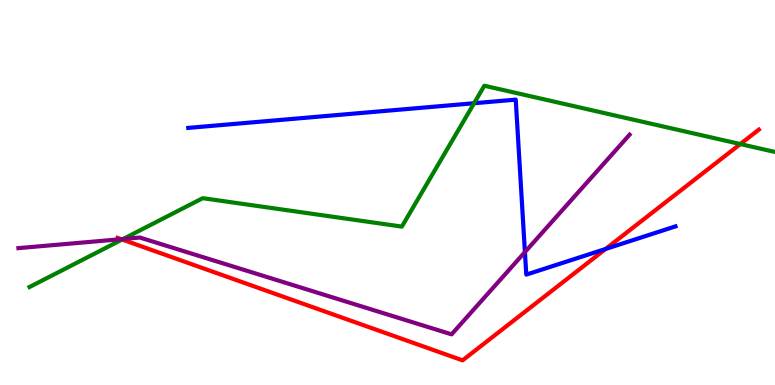[{'lines': ['blue', 'red'], 'intersections': [{'x': 7.81, 'y': 3.53}]}, {'lines': ['green', 'red'], 'intersections': [{'x': 1.58, 'y': 3.78}, {'x': 9.55, 'y': 6.26}]}, {'lines': ['purple', 'red'], 'intersections': [{'x': 1.56, 'y': 3.79}]}, {'lines': ['blue', 'green'], 'intersections': [{'x': 6.12, 'y': 7.32}]}, {'lines': ['blue', 'purple'], 'intersections': [{'x': 6.77, 'y': 3.45}]}, {'lines': ['green', 'purple'], 'intersections': [{'x': 1.59, 'y': 3.79}]}]